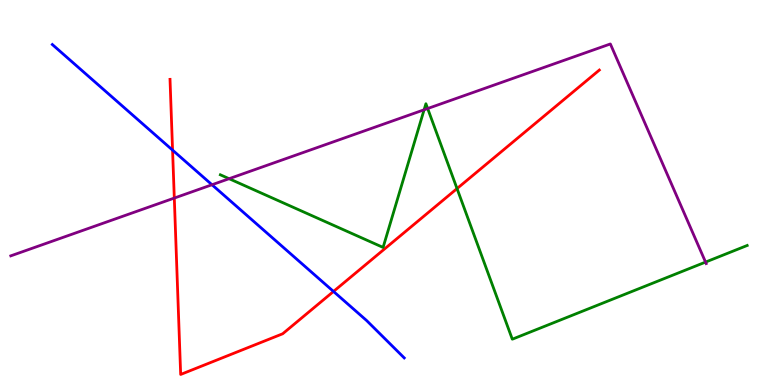[{'lines': ['blue', 'red'], 'intersections': [{'x': 2.23, 'y': 6.1}, {'x': 4.3, 'y': 2.43}]}, {'lines': ['green', 'red'], 'intersections': [{'x': 5.9, 'y': 5.1}]}, {'lines': ['purple', 'red'], 'intersections': [{'x': 2.25, 'y': 4.86}]}, {'lines': ['blue', 'green'], 'intersections': []}, {'lines': ['blue', 'purple'], 'intersections': [{'x': 2.74, 'y': 5.2}]}, {'lines': ['green', 'purple'], 'intersections': [{'x': 2.96, 'y': 5.36}, {'x': 5.47, 'y': 7.15}, {'x': 5.52, 'y': 7.18}, {'x': 9.1, 'y': 3.19}]}]